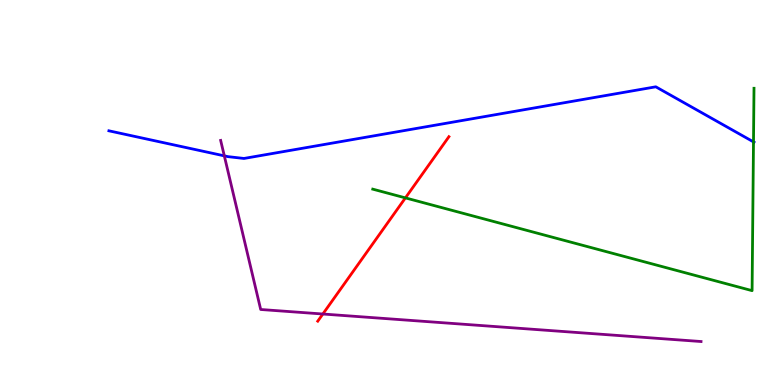[{'lines': ['blue', 'red'], 'intersections': []}, {'lines': ['green', 'red'], 'intersections': [{'x': 5.23, 'y': 4.86}]}, {'lines': ['purple', 'red'], 'intersections': [{'x': 4.17, 'y': 1.84}]}, {'lines': ['blue', 'green'], 'intersections': [{'x': 9.72, 'y': 6.31}]}, {'lines': ['blue', 'purple'], 'intersections': [{'x': 2.89, 'y': 5.95}]}, {'lines': ['green', 'purple'], 'intersections': []}]